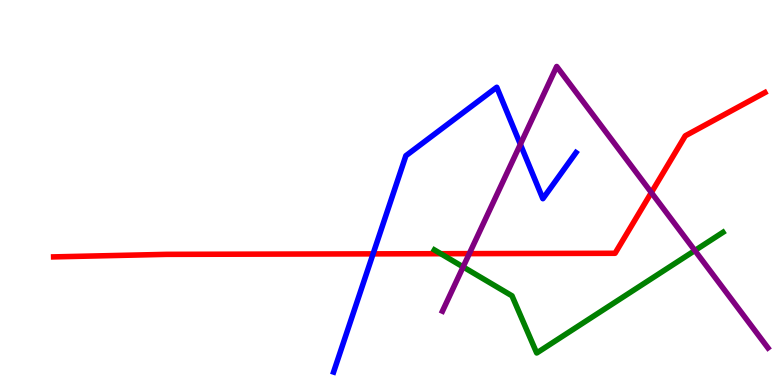[{'lines': ['blue', 'red'], 'intersections': [{'x': 4.81, 'y': 3.41}]}, {'lines': ['green', 'red'], 'intersections': [{'x': 5.69, 'y': 3.41}]}, {'lines': ['purple', 'red'], 'intersections': [{'x': 6.06, 'y': 3.41}, {'x': 8.4, 'y': 5.0}]}, {'lines': ['blue', 'green'], 'intersections': []}, {'lines': ['blue', 'purple'], 'intersections': [{'x': 6.71, 'y': 6.25}]}, {'lines': ['green', 'purple'], 'intersections': [{'x': 5.98, 'y': 3.07}, {'x': 8.97, 'y': 3.49}]}]